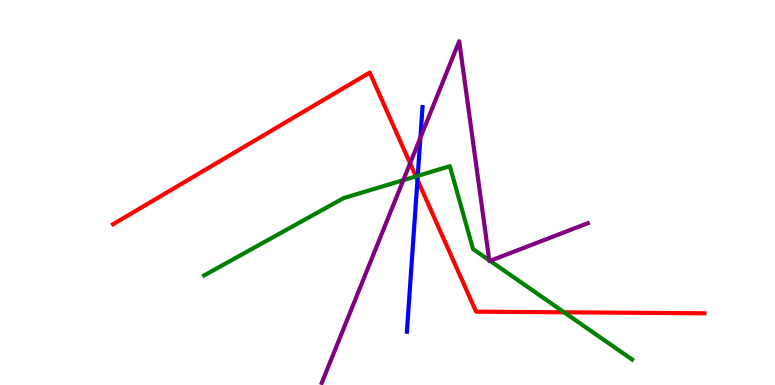[{'lines': ['blue', 'red'], 'intersections': [{'x': 5.39, 'y': 5.33}]}, {'lines': ['green', 'red'], 'intersections': [{'x': 5.37, 'y': 5.42}, {'x': 7.28, 'y': 1.89}]}, {'lines': ['purple', 'red'], 'intersections': [{'x': 5.29, 'y': 5.76}]}, {'lines': ['blue', 'green'], 'intersections': [{'x': 5.39, 'y': 5.43}]}, {'lines': ['blue', 'purple'], 'intersections': [{'x': 5.42, 'y': 6.42}]}, {'lines': ['green', 'purple'], 'intersections': [{'x': 5.2, 'y': 5.32}, {'x': 6.31, 'y': 3.24}, {'x': 6.32, 'y': 3.22}]}]